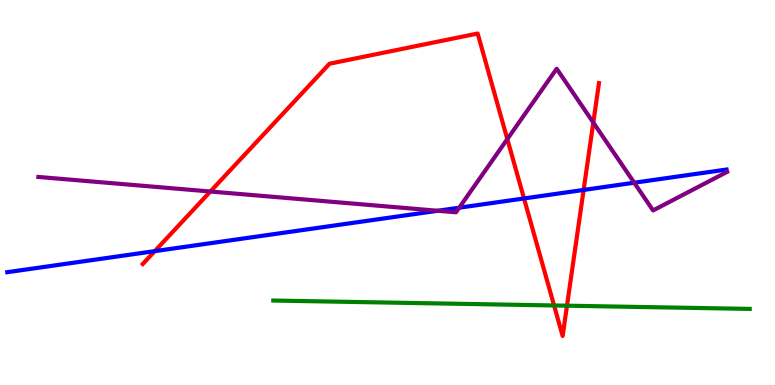[{'lines': ['blue', 'red'], 'intersections': [{'x': 2.0, 'y': 3.48}, {'x': 6.76, 'y': 4.85}, {'x': 7.53, 'y': 5.07}]}, {'lines': ['green', 'red'], 'intersections': [{'x': 7.15, 'y': 2.07}, {'x': 7.32, 'y': 2.06}]}, {'lines': ['purple', 'red'], 'intersections': [{'x': 2.71, 'y': 5.03}, {'x': 6.55, 'y': 6.39}, {'x': 7.66, 'y': 6.82}]}, {'lines': ['blue', 'green'], 'intersections': []}, {'lines': ['blue', 'purple'], 'intersections': [{'x': 5.65, 'y': 4.53}, {'x': 5.93, 'y': 4.61}, {'x': 8.18, 'y': 5.25}]}, {'lines': ['green', 'purple'], 'intersections': []}]